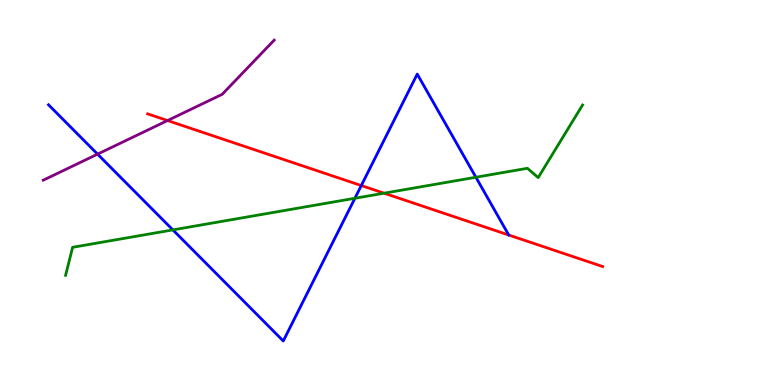[{'lines': ['blue', 'red'], 'intersections': [{'x': 4.66, 'y': 5.18}, {'x': 6.56, 'y': 3.9}]}, {'lines': ['green', 'red'], 'intersections': [{'x': 4.96, 'y': 4.98}]}, {'lines': ['purple', 'red'], 'intersections': [{'x': 2.16, 'y': 6.87}]}, {'lines': ['blue', 'green'], 'intersections': [{'x': 2.23, 'y': 4.03}, {'x': 4.58, 'y': 4.85}, {'x': 6.14, 'y': 5.4}]}, {'lines': ['blue', 'purple'], 'intersections': [{'x': 1.26, 'y': 6.0}]}, {'lines': ['green', 'purple'], 'intersections': []}]